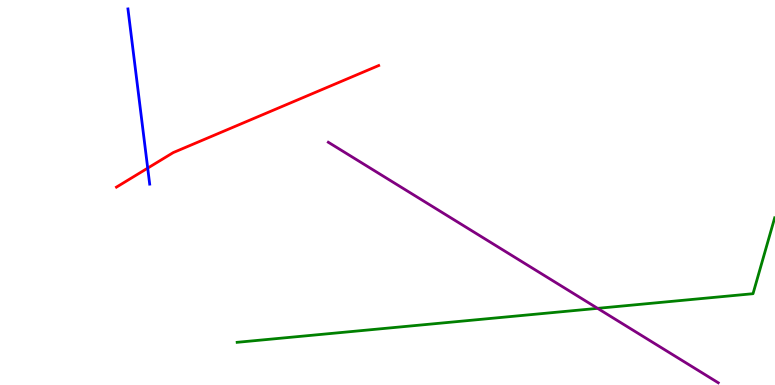[{'lines': ['blue', 'red'], 'intersections': [{'x': 1.91, 'y': 5.63}]}, {'lines': ['green', 'red'], 'intersections': []}, {'lines': ['purple', 'red'], 'intersections': []}, {'lines': ['blue', 'green'], 'intersections': []}, {'lines': ['blue', 'purple'], 'intersections': []}, {'lines': ['green', 'purple'], 'intersections': [{'x': 7.71, 'y': 1.99}]}]